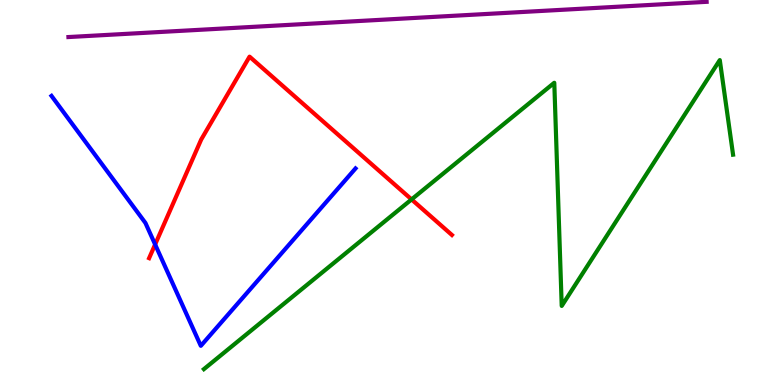[{'lines': ['blue', 'red'], 'intersections': [{'x': 2.0, 'y': 3.65}]}, {'lines': ['green', 'red'], 'intersections': [{'x': 5.31, 'y': 4.82}]}, {'lines': ['purple', 'red'], 'intersections': []}, {'lines': ['blue', 'green'], 'intersections': []}, {'lines': ['blue', 'purple'], 'intersections': []}, {'lines': ['green', 'purple'], 'intersections': []}]